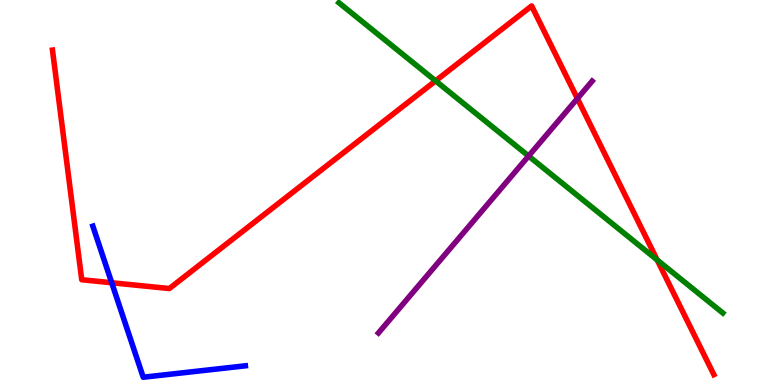[{'lines': ['blue', 'red'], 'intersections': [{'x': 1.44, 'y': 2.66}]}, {'lines': ['green', 'red'], 'intersections': [{'x': 5.62, 'y': 7.9}, {'x': 8.48, 'y': 3.25}]}, {'lines': ['purple', 'red'], 'intersections': [{'x': 7.45, 'y': 7.44}]}, {'lines': ['blue', 'green'], 'intersections': []}, {'lines': ['blue', 'purple'], 'intersections': []}, {'lines': ['green', 'purple'], 'intersections': [{'x': 6.82, 'y': 5.95}]}]